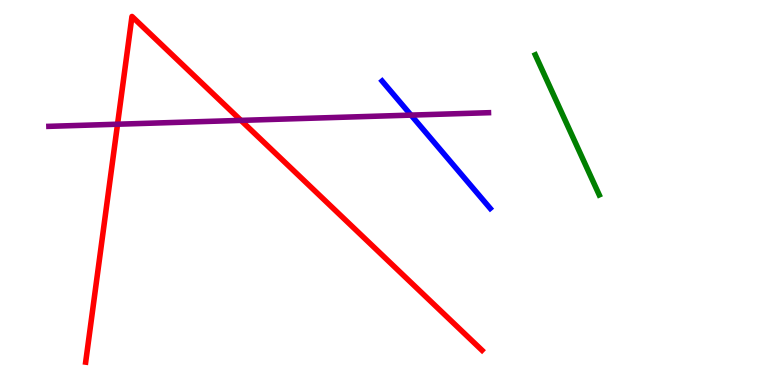[{'lines': ['blue', 'red'], 'intersections': []}, {'lines': ['green', 'red'], 'intersections': []}, {'lines': ['purple', 'red'], 'intersections': [{'x': 1.52, 'y': 6.77}, {'x': 3.11, 'y': 6.87}]}, {'lines': ['blue', 'green'], 'intersections': []}, {'lines': ['blue', 'purple'], 'intersections': [{'x': 5.3, 'y': 7.01}]}, {'lines': ['green', 'purple'], 'intersections': []}]